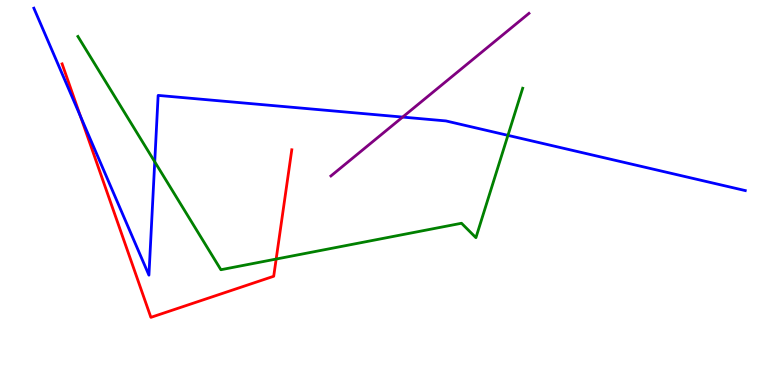[{'lines': ['blue', 'red'], 'intersections': [{'x': 1.04, 'y': 6.98}]}, {'lines': ['green', 'red'], 'intersections': [{'x': 3.56, 'y': 3.27}]}, {'lines': ['purple', 'red'], 'intersections': []}, {'lines': ['blue', 'green'], 'intersections': [{'x': 2.0, 'y': 5.8}, {'x': 6.55, 'y': 6.48}]}, {'lines': ['blue', 'purple'], 'intersections': [{'x': 5.2, 'y': 6.96}]}, {'lines': ['green', 'purple'], 'intersections': []}]